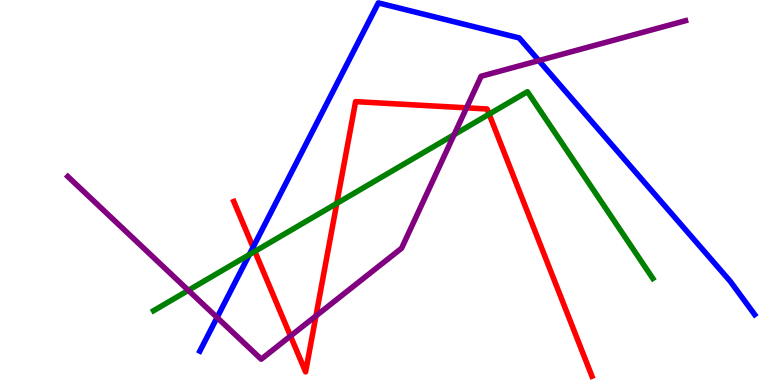[{'lines': ['blue', 'red'], 'intersections': [{'x': 3.27, 'y': 3.58}]}, {'lines': ['green', 'red'], 'intersections': [{'x': 3.29, 'y': 3.47}, {'x': 4.35, 'y': 4.72}, {'x': 6.31, 'y': 7.04}]}, {'lines': ['purple', 'red'], 'intersections': [{'x': 3.75, 'y': 1.27}, {'x': 4.08, 'y': 1.79}, {'x': 6.02, 'y': 7.2}]}, {'lines': ['blue', 'green'], 'intersections': [{'x': 3.22, 'y': 3.39}]}, {'lines': ['blue', 'purple'], 'intersections': [{'x': 2.8, 'y': 1.75}, {'x': 6.95, 'y': 8.43}]}, {'lines': ['green', 'purple'], 'intersections': [{'x': 2.43, 'y': 2.46}, {'x': 5.86, 'y': 6.5}]}]